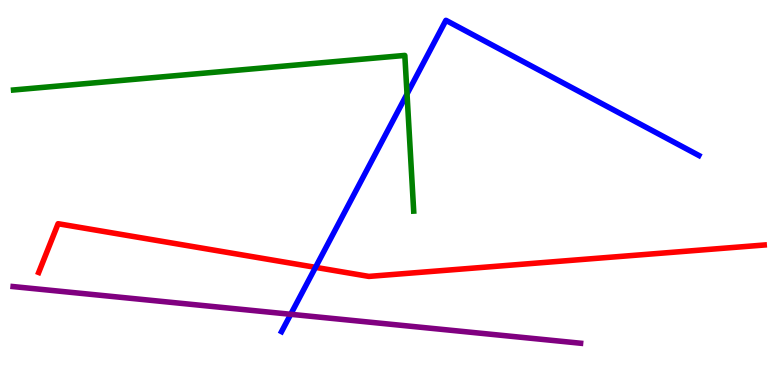[{'lines': ['blue', 'red'], 'intersections': [{'x': 4.07, 'y': 3.06}]}, {'lines': ['green', 'red'], 'intersections': []}, {'lines': ['purple', 'red'], 'intersections': []}, {'lines': ['blue', 'green'], 'intersections': [{'x': 5.25, 'y': 7.56}]}, {'lines': ['blue', 'purple'], 'intersections': [{'x': 3.75, 'y': 1.84}]}, {'lines': ['green', 'purple'], 'intersections': []}]